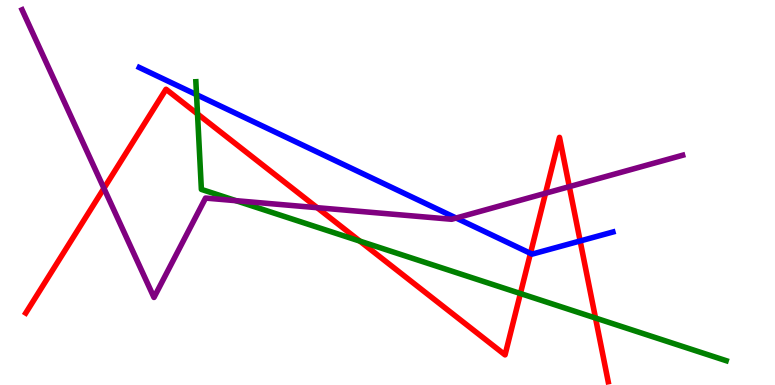[{'lines': ['blue', 'red'], 'intersections': [{'x': 6.84, 'y': 3.42}, {'x': 7.49, 'y': 3.74}]}, {'lines': ['green', 'red'], 'intersections': [{'x': 2.55, 'y': 7.04}, {'x': 4.64, 'y': 3.74}, {'x': 6.72, 'y': 2.38}, {'x': 7.68, 'y': 1.74}]}, {'lines': ['purple', 'red'], 'intersections': [{'x': 1.34, 'y': 5.11}, {'x': 4.09, 'y': 4.61}, {'x': 7.04, 'y': 4.98}, {'x': 7.35, 'y': 5.15}]}, {'lines': ['blue', 'green'], 'intersections': [{'x': 2.54, 'y': 7.54}]}, {'lines': ['blue', 'purple'], 'intersections': [{'x': 5.89, 'y': 4.34}]}, {'lines': ['green', 'purple'], 'intersections': [{'x': 3.04, 'y': 4.79}]}]